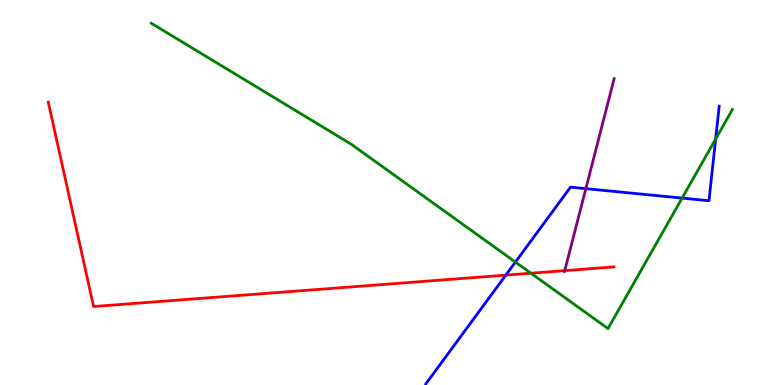[{'lines': ['blue', 'red'], 'intersections': [{'x': 6.53, 'y': 2.85}]}, {'lines': ['green', 'red'], 'intersections': [{'x': 6.85, 'y': 2.9}]}, {'lines': ['purple', 'red'], 'intersections': [{'x': 7.29, 'y': 2.97}]}, {'lines': ['blue', 'green'], 'intersections': [{'x': 6.65, 'y': 3.19}, {'x': 8.8, 'y': 4.85}, {'x': 9.23, 'y': 6.39}]}, {'lines': ['blue', 'purple'], 'intersections': [{'x': 7.56, 'y': 5.1}]}, {'lines': ['green', 'purple'], 'intersections': []}]